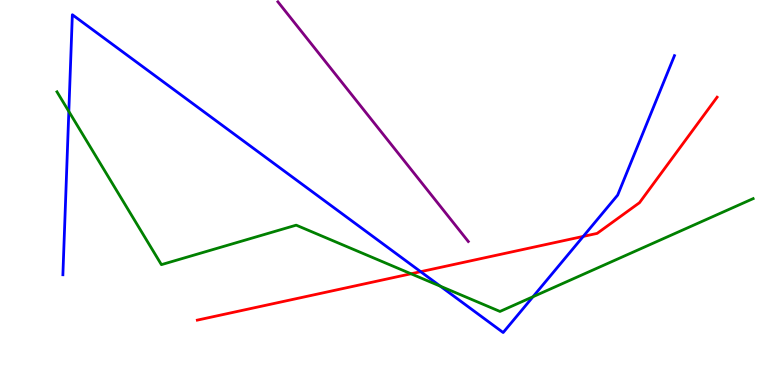[{'lines': ['blue', 'red'], 'intersections': [{'x': 5.43, 'y': 2.94}, {'x': 7.53, 'y': 3.86}]}, {'lines': ['green', 'red'], 'intersections': [{'x': 5.3, 'y': 2.89}]}, {'lines': ['purple', 'red'], 'intersections': []}, {'lines': ['blue', 'green'], 'intersections': [{'x': 0.888, 'y': 7.11}, {'x': 5.68, 'y': 2.57}, {'x': 6.88, 'y': 2.29}]}, {'lines': ['blue', 'purple'], 'intersections': []}, {'lines': ['green', 'purple'], 'intersections': []}]